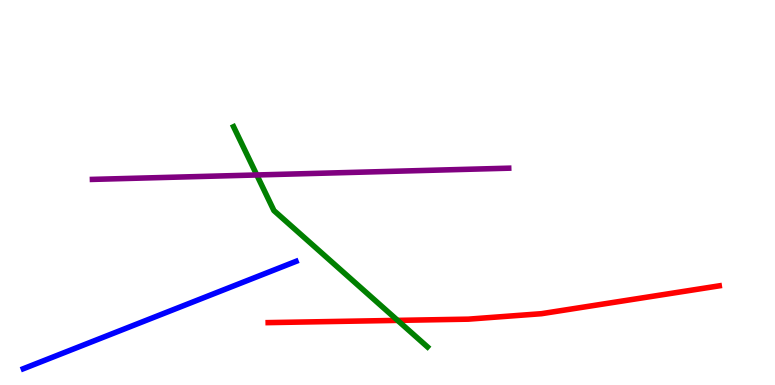[{'lines': ['blue', 'red'], 'intersections': []}, {'lines': ['green', 'red'], 'intersections': [{'x': 5.13, 'y': 1.68}]}, {'lines': ['purple', 'red'], 'intersections': []}, {'lines': ['blue', 'green'], 'intersections': []}, {'lines': ['blue', 'purple'], 'intersections': []}, {'lines': ['green', 'purple'], 'intersections': [{'x': 3.31, 'y': 5.46}]}]